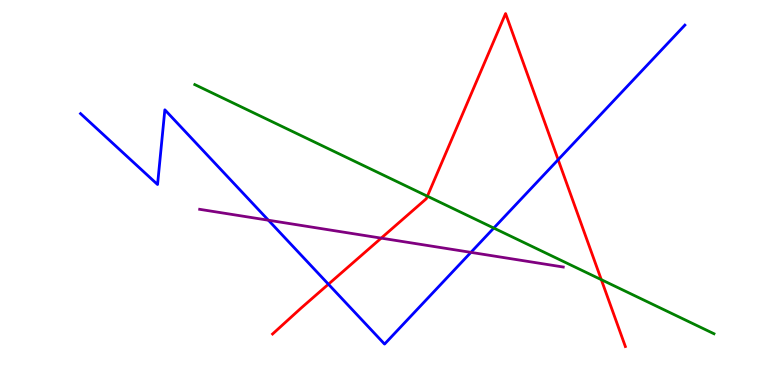[{'lines': ['blue', 'red'], 'intersections': [{'x': 4.24, 'y': 2.62}, {'x': 7.2, 'y': 5.85}]}, {'lines': ['green', 'red'], 'intersections': [{'x': 5.51, 'y': 4.9}, {'x': 7.76, 'y': 2.74}]}, {'lines': ['purple', 'red'], 'intersections': [{'x': 4.92, 'y': 3.81}]}, {'lines': ['blue', 'green'], 'intersections': [{'x': 6.37, 'y': 4.08}]}, {'lines': ['blue', 'purple'], 'intersections': [{'x': 3.46, 'y': 4.28}, {'x': 6.08, 'y': 3.45}]}, {'lines': ['green', 'purple'], 'intersections': []}]